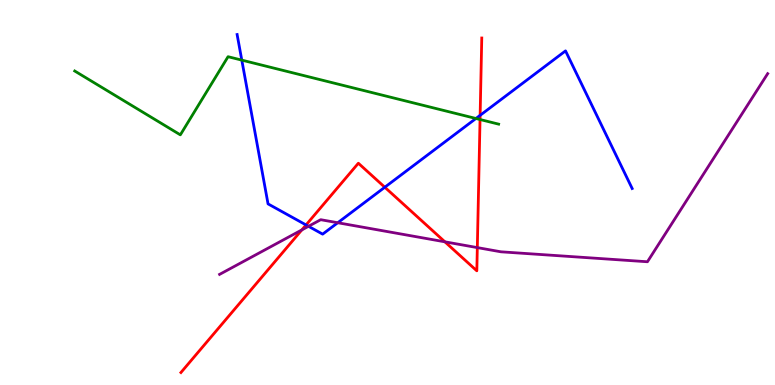[{'lines': ['blue', 'red'], 'intersections': [{'x': 3.95, 'y': 4.16}, {'x': 4.97, 'y': 5.14}, {'x': 6.2, 'y': 7.0}]}, {'lines': ['green', 'red'], 'intersections': [{'x': 6.19, 'y': 6.9}]}, {'lines': ['purple', 'red'], 'intersections': [{'x': 3.89, 'y': 4.03}, {'x': 5.74, 'y': 3.72}, {'x': 6.16, 'y': 3.57}]}, {'lines': ['blue', 'green'], 'intersections': [{'x': 3.12, 'y': 8.44}, {'x': 6.14, 'y': 6.92}]}, {'lines': ['blue', 'purple'], 'intersections': [{'x': 3.98, 'y': 4.12}, {'x': 4.36, 'y': 4.21}]}, {'lines': ['green', 'purple'], 'intersections': []}]